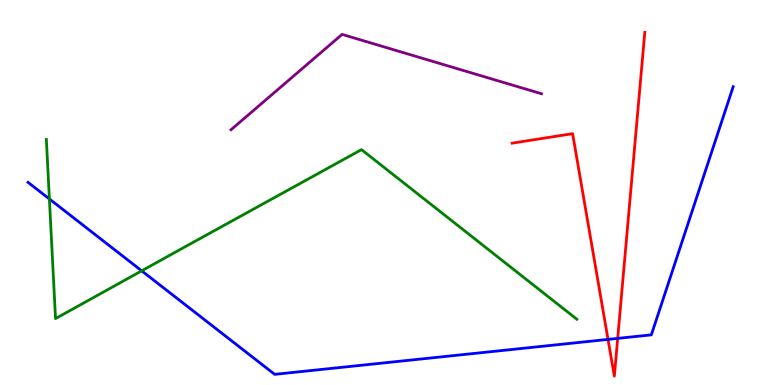[{'lines': ['blue', 'red'], 'intersections': [{'x': 7.85, 'y': 1.18}, {'x': 7.97, 'y': 1.21}]}, {'lines': ['green', 'red'], 'intersections': []}, {'lines': ['purple', 'red'], 'intersections': []}, {'lines': ['blue', 'green'], 'intersections': [{'x': 0.637, 'y': 4.83}, {'x': 1.83, 'y': 2.97}]}, {'lines': ['blue', 'purple'], 'intersections': []}, {'lines': ['green', 'purple'], 'intersections': []}]